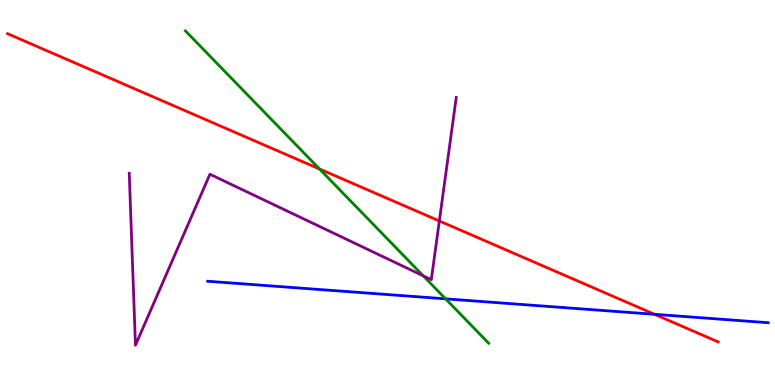[{'lines': ['blue', 'red'], 'intersections': [{'x': 8.45, 'y': 1.84}]}, {'lines': ['green', 'red'], 'intersections': [{'x': 4.12, 'y': 5.61}]}, {'lines': ['purple', 'red'], 'intersections': [{'x': 5.67, 'y': 4.26}]}, {'lines': ['blue', 'green'], 'intersections': [{'x': 5.75, 'y': 2.24}]}, {'lines': ['blue', 'purple'], 'intersections': []}, {'lines': ['green', 'purple'], 'intersections': [{'x': 5.46, 'y': 2.83}]}]